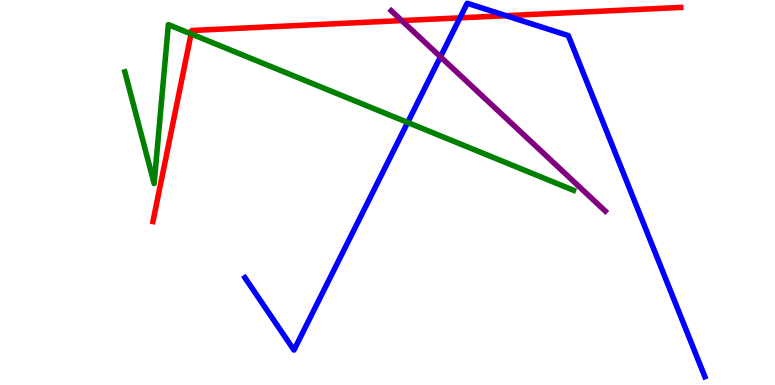[{'lines': ['blue', 'red'], 'intersections': [{'x': 5.93, 'y': 9.54}, {'x': 6.53, 'y': 9.59}]}, {'lines': ['green', 'red'], 'intersections': [{'x': 2.47, 'y': 9.12}]}, {'lines': ['purple', 'red'], 'intersections': [{'x': 5.18, 'y': 9.47}]}, {'lines': ['blue', 'green'], 'intersections': [{'x': 5.26, 'y': 6.82}]}, {'lines': ['blue', 'purple'], 'intersections': [{'x': 5.68, 'y': 8.52}]}, {'lines': ['green', 'purple'], 'intersections': []}]